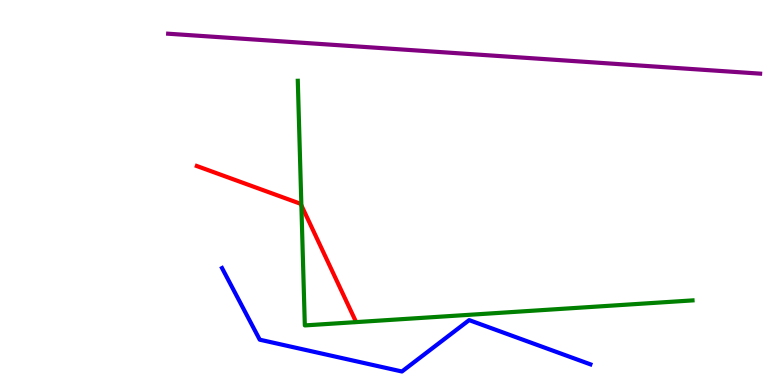[{'lines': ['blue', 'red'], 'intersections': []}, {'lines': ['green', 'red'], 'intersections': [{'x': 3.89, 'y': 4.67}]}, {'lines': ['purple', 'red'], 'intersections': []}, {'lines': ['blue', 'green'], 'intersections': []}, {'lines': ['blue', 'purple'], 'intersections': []}, {'lines': ['green', 'purple'], 'intersections': []}]